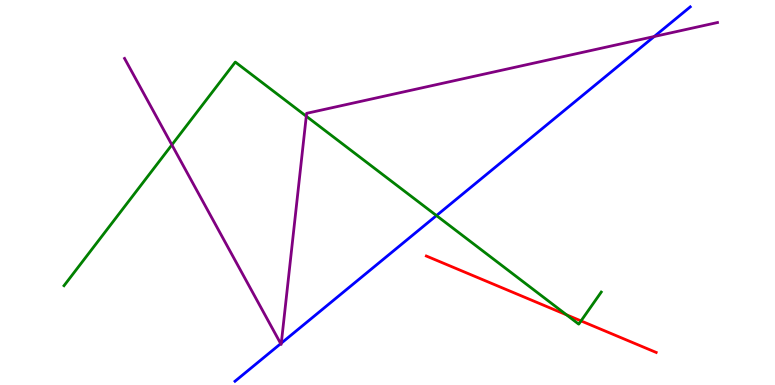[{'lines': ['blue', 'red'], 'intersections': []}, {'lines': ['green', 'red'], 'intersections': [{'x': 7.31, 'y': 1.82}, {'x': 7.5, 'y': 1.66}]}, {'lines': ['purple', 'red'], 'intersections': []}, {'lines': ['blue', 'green'], 'intersections': [{'x': 5.63, 'y': 4.4}]}, {'lines': ['blue', 'purple'], 'intersections': [{'x': 3.62, 'y': 1.07}, {'x': 3.63, 'y': 1.09}, {'x': 8.44, 'y': 9.05}]}, {'lines': ['green', 'purple'], 'intersections': [{'x': 2.22, 'y': 6.24}, {'x': 3.95, 'y': 6.98}]}]